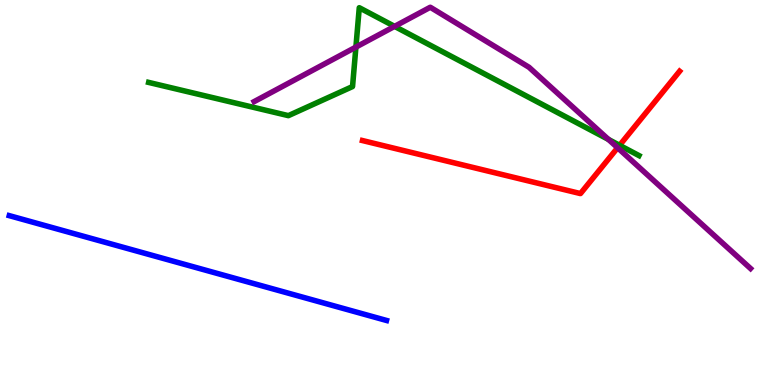[{'lines': ['blue', 'red'], 'intersections': []}, {'lines': ['green', 'red'], 'intersections': [{'x': 7.99, 'y': 6.23}]}, {'lines': ['purple', 'red'], 'intersections': [{'x': 7.97, 'y': 6.16}]}, {'lines': ['blue', 'green'], 'intersections': []}, {'lines': ['blue', 'purple'], 'intersections': []}, {'lines': ['green', 'purple'], 'intersections': [{'x': 4.59, 'y': 8.78}, {'x': 5.09, 'y': 9.31}, {'x': 7.85, 'y': 6.38}]}]